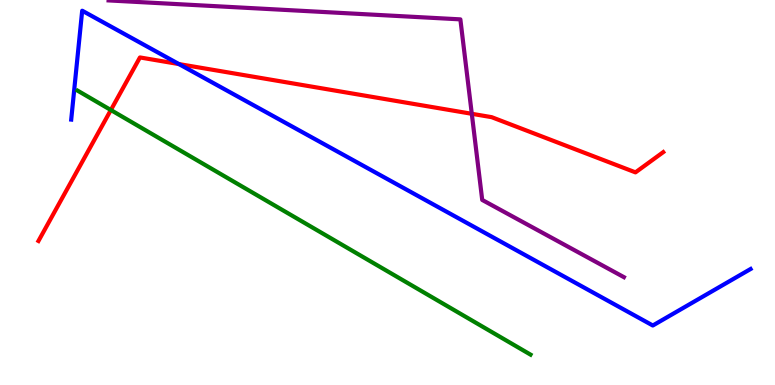[{'lines': ['blue', 'red'], 'intersections': [{'x': 2.31, 'y': 8.34}]}, {'lines': ['green', 'red'], 'intersections': [{'x': 1.43, 'y': 7.14}]}, {'lines': ['purple', 'red'], 'intersections': [{'x': 6.09, 'y': 7.04}]}, {'lines': ['blue', 'green'], 'intersections': []}, {'lines': ['blue', 'purple'], 'intersections': []}, {'lines': ['green', 'purple'], 'intersections': []}]